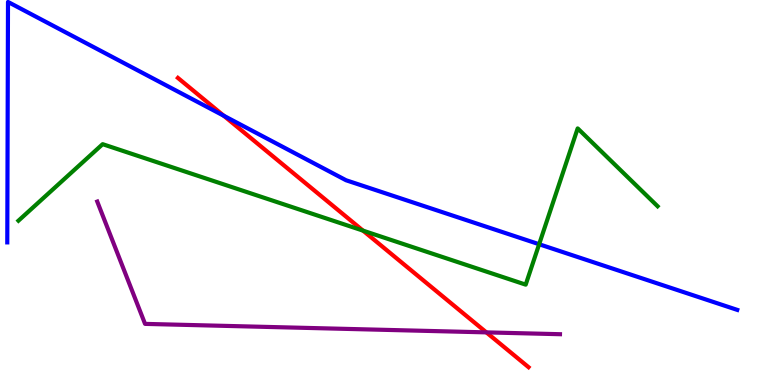[{'lines': ['blue', 'red'], 'intersections': [{'x': 2.89, 'y': 6.99}]}, {'lines': ['green', 'red'], 'intersections': [{'x': 4.68, 'y': 4.01}]}, {'lines': ['purple', 'red'], 'intersections': [{'x': 6.28, 'y': 1.37}]}, {'lines': ['blue', 'green'], 'intersections': [{'x': 6.96, 'y': 3.66}]}, {'lines': ['blue', 'purple'], 'intersections': []}, {'lines': ['green', 'purple'], 'intersections': []}]